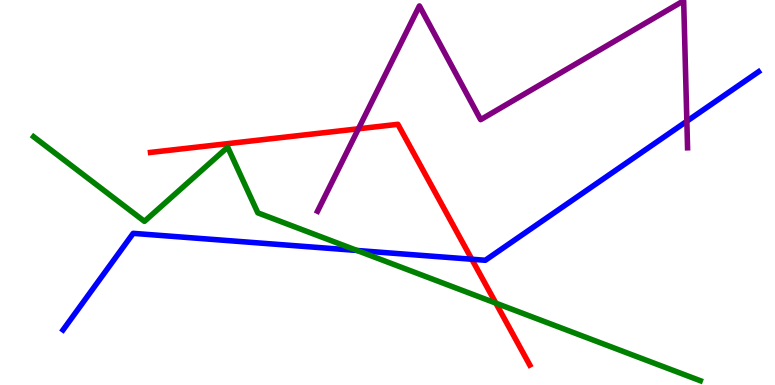[{'lines': ['blue', 'red'], 'intersections': [{'x': 6.09, 'y': 3.27}]}, {'lines': ['green', 'red'], 'intersections': [{'x': 6.4, 'y': 2.13}]}, {'lines': ['purple', 'red'], 'intersections': [{'x': 4.62, 'y': 6.65}]}, {'lines': ['blue', 'green'], 'intersections': [{'x': 4.61, 'y': 3.49}]}, {'lines': ['blue', 'purple'], 'intersections': [{'x': 8.86, 'y': 6.85}]}, {'lines': ['green', 'purple'], 'intersections': []}]